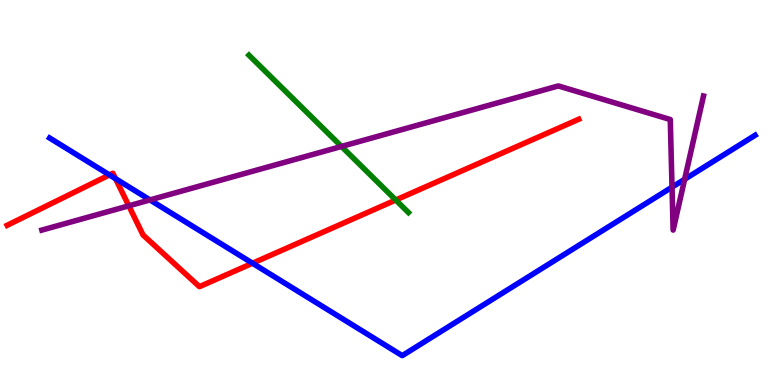[{'lines': ['blue', 'red'], 'intersections': [{'x': 1.41, 'y': 5.46}, {'x': 1.49, 'y': 5.36}, {'x': 3.26, 'y': 3.16}]}, {'lines': ['green', 'red'], 'intersections': [{'x': 5.11, 'y': 4.8}]}, {'lines': ['purple', 'red'], 'intersections': [{'x': 1.66, 'y': 4.65}]}, {'lines': ['blue', 'green'], 'intersections': []}, {'lines': ['blue', 'purple'], 'intersections': [{'x': 1.93, 'y': 4.81}, {'x': 8.67, 'y': 5.14}, {'x': 8.83, 'y': 5.34}]}, {'lines': ['green', 'purple'], 'intersections': [{'x': 4.41, 'y': 6.2}]}]